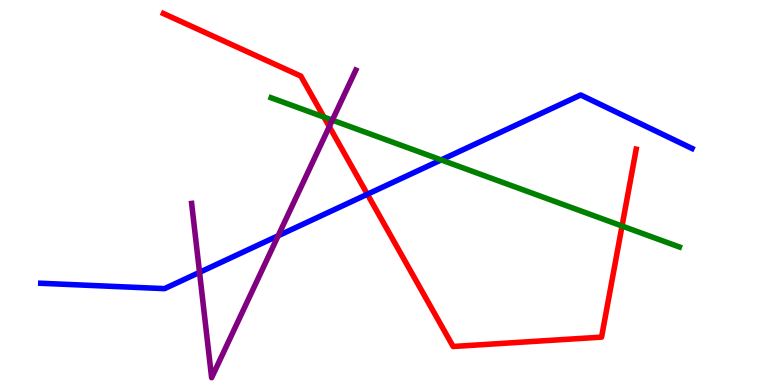[{'lines': ['blue', 'red'], 'intersections': [{'x': 4.74, 'y': 4.95}]}, {'lines': ['green', 'red'], 'intersections': [{'x': 4.18, 'y': 6.96}, {'x': 8.03, 'y': 4.13}]}, {'lines': ['purple', 'red'], 'intersections': [{'x': 4.25, 'y': 6.71}]}, {'lines': ['blue', 'green'], 'intersections': [{'x': 5.69, 'y': 5.85}]}, {'lines': ['blue', 'purple'], 'intersections': [{'x': 2.57, 'y': 2.93}, {'x': 3.59, 'y': 3.88}]}, {'lines': ['green', 'purple'], 'intersections': [{'x': 4.29, 'y': 6.88}]}]